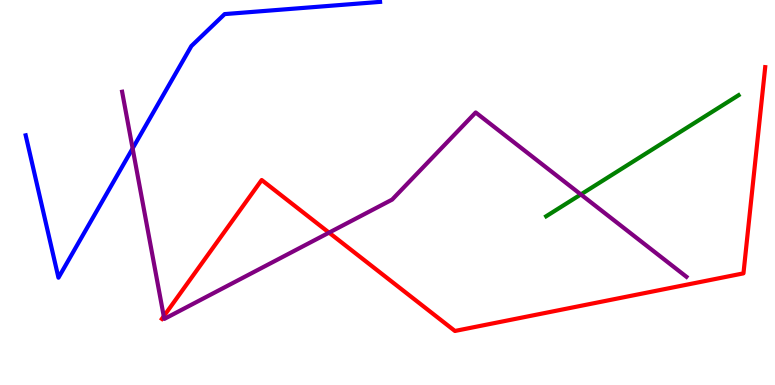[{'lines': ['blue', 'red'], 'intersections': []}, {'lines': ['green', 'red'], 'intersections': []}, {'lines': ['purple', 'red'], 'intersections': [{'x': 2.11, 'y': 1.78}, {'x': 4.25, 'y': 3.96}]}, {'lines': ['blue', 'green'], 'intersections': []}, {'lines': ['blue', 'purple'], 'intersections': [{'x': 1.71, 'y': 6.14}]}, {'lines': ['green', 'purple'], 'intersections': [{'x': 7.49, 'y': 4.95}]}]